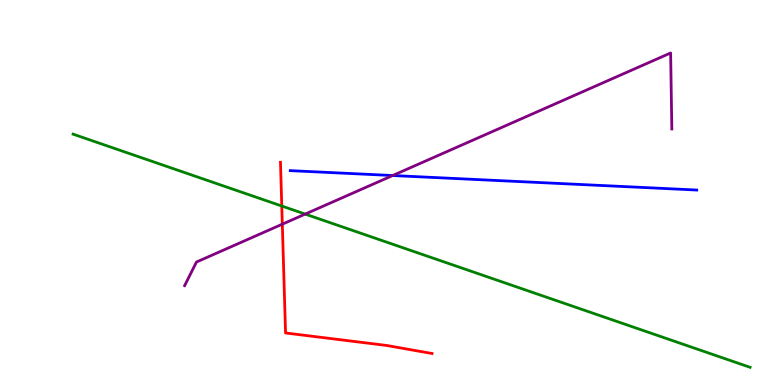[{'lines': ['blue', 'red'], 'intersections': []}, {'lines': ['green', 'red'], 'intersections': [{'x': 3.64, 'y': 4.65}]}, {'lines': ['purple', 'red'], 'intersections': [{'x': 3.64, 'y': 4.18}]}, {'lines': ['blue', 'green'], 'intersections': []}, {'lines': ['blue', 'purple'], 'intersections': [{'x': 5.07, 'y': 5.44}]}, {'lines': ['green', 'purple'], 'intersections': [{'x': 3.94, 'y': 4.44}]}]